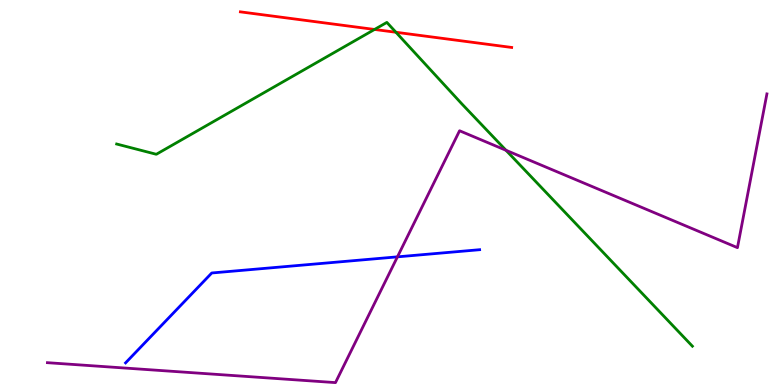[{'lines': ['blue', 'red'], 'intersections': []}, {'lines': ['green', 'red'], 'intersections': [{'x': 4.83, 'y': 9.23}, {'x': 5.11, 'y': 9.16}]}, {'lines': ['purple', 'red'], 'intersections': []}, {'lines': ['blue', 'green'], 'intersections': []}, {'lines': ['blue', 'purple'], 'intersections': [{'x': 5.13, 'y': 3.33}]}, {'lines': ['green', 'purple'], 'intersections': [{'x': 6.53, 'y': 6.1}]}]